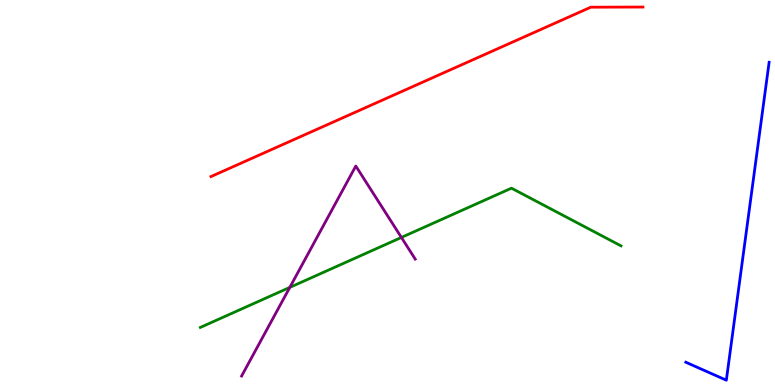[{'lines': ['blue', 'red'], 'intersections': []}, {'lines': ['green', 'red'], 'intersections': []}, {'lines': ['purple', 'red'], 'intersections': []}, {'lines': ['blue', 'green'], 'intersections': []}, {'lines': ['blue', 'purple'], 'intersections': []}, {'lines': ['green', 'purple'], 'intersections': [{'x': 3.74, 'y': 2.54}, {'x': 5.18, 'y': 3.83}]}]